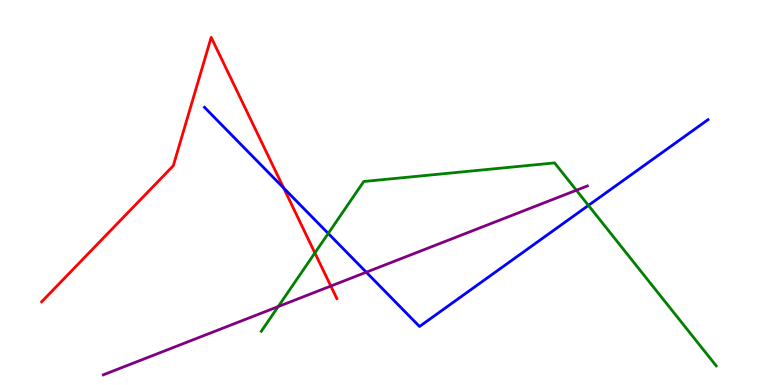[{'lines': ['blue', 'red'], 'intersections': [{'x': 3.66, 'y': 5.12}]}, {'lines': ['green', 'red'], 'intersections': [{'x': 4.06, 'y': 3.43}]}, {'lines': ['purple', 'red'], 'intersections': [{'x': 4.27, 'y': 2.57}]}, {'lines': ['blue', 'green'], 'intersections': [{'x': 4.24, 'y': 3.94}, {'x': 7.59, 'y': 4.66}]}, {'lines': ['blue', 'purple'], 'intersections': [{'x': 4.73, 'y': 2.93}]}, {'lines': ['green', 'purple'], 'intersections': [{'x': 3.59, 'y': 2.04}, {'x': 7.44, 'y': 5.06}]}]